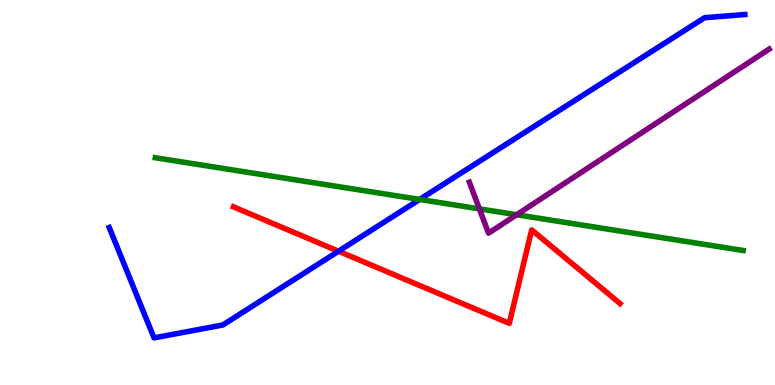[{'lines': ['blue', 'red'], 'intersections': [{'x': 4.37, 'y': 3.47}]}, {'lines': ['green', 'red'], 'intersections': []}, {'lines': ['purple', 'red'], 'intersections': []}, {'lines': ['blue', 'green'], 'intersections': [{'x': 5.41, 'y': 4.82}]}, {'lines': ['blue', 'purple'], 'intersections': []}, {'lines': ['green', 'purple'], 'intersections': [{'x': 6.19, 'y': 4.57}, {'x': 6.67, 'y': 4.42}]}]